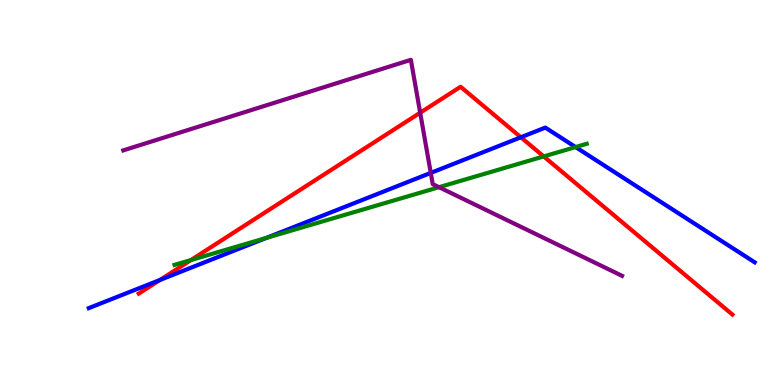[{'lines': ['blue', 'red'], 'intersections': [{'x': 2.06, 'y': 2.73}, {'x': 6.72, 'y': 6.43}]}, {'lines': ['green', 'red'], 'intersections': [{'x': 2.46, 'y': 3.24}, {'x': 7.02, 'y': 5.94}]}, {'lines': ['purple', 'red'], 'intersections': [{'x': 5.42, 'y': 7.07}]}, {'lines': ['blue', 'green'], 'intersections': [{'x': 3.44, 'y': 3.82}, {'x': 7.43, 'y': 6.18}]}, {'lines': ['blue', 'purple'], 'intersections': [{'x': 5.56, 'y': 5.51}]}, {'lines': ['green', 'purple'], 'intersections': [{'x': 5.66, 'y': 5.14}]}]